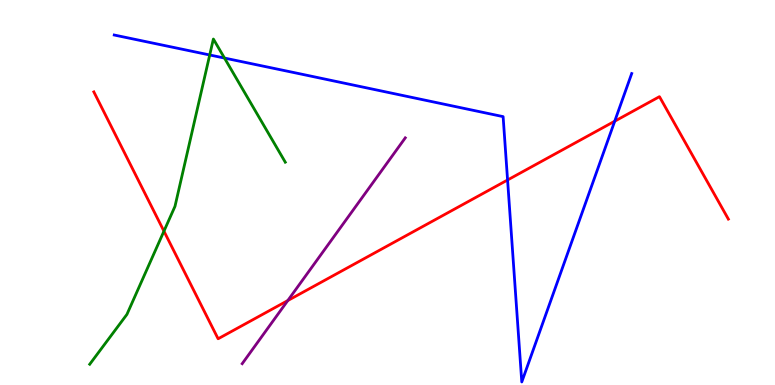[{'lines': ['blue', 'red'], 'intersections': [{'x': 6.55, 'y': 5.32}, {'x': 7.93, 'y': 6.85}]}, {'lines': ['green', 'red'], 'intersections': [{'x': 2.12, 'y': 4.0}]}, {'lines': ['purple', 'red'], 'intersections': [{'x': 3.71, 'y': 2.19}]}, {'lines': ['blue', 'green'], 'intersections': [{'x': 2.71, 'y': 8.57}, {'x': 2.9, 'y': 8.49}]}, {'lines': ['blue', 'purple'], 'intersections': []}, {'lines': ['green', 'purple'], 'intersections': []}]